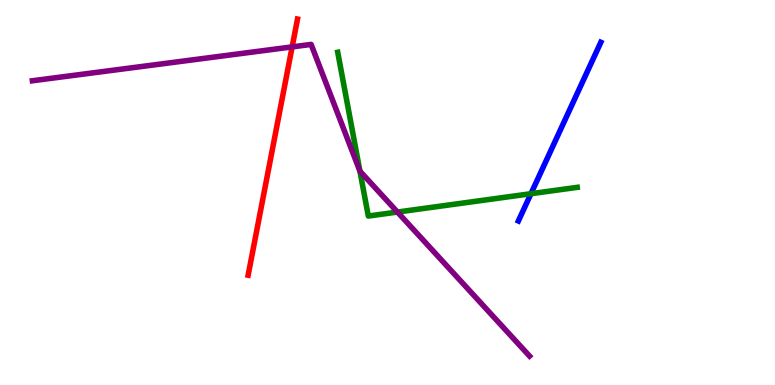[{'lines': ['blue', 'red'], 'intersections': []}, {'lines': ['green', 'red'], 'intersections': []}, {'lines': ['purple', 'red'], 'intersections': [{'x': 3.77, 'y': 8.78}]}, {'lines': ['blue', 'green'], 'intersections': [{'x': 6.85, 'y': 4.97}]}, {'lines': ['blue', 'purple'], 'intersections': []}, {'lines': ['green', 'purple'], 'intersections': [{'x': 4.64, 'y': 5.55}, {'x': 5.13, 'y': 4.49}]}]